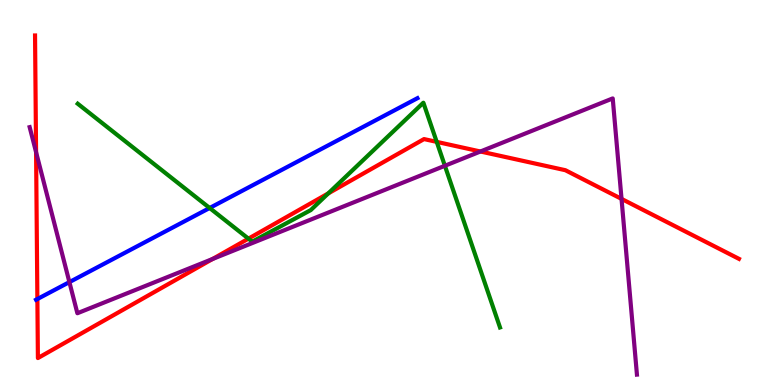[{'lines': ['blue', 'red'], 'intersections': [{'x': 0.482, 'y': 2.23}]}, {'lines': ['green', 'red'], 'intersections': [{'x': 3.21, 'y': 3.8}, {'x': 4.24, 'y': 4.98}, {'x': 5.64, 'y': 6.31}]}, {'lines': ['purple', 'red'], 'intersections': [{'x': 0.465, 'y': 6.05}, {'x': 2.74, 'y': 3.27}, {'x': 6.2, 'y': 6.06}, {'x': 8.02, 'y': 4.83}]}, {'lines': ['blue', 'green'], 'intersections': [{'x': 2.71, 'y': 4.6}]}, {'lines': ['blue', 'purple'], 'intersections': [{'x': 0.895, 'y': 2.67}]}, {'lines': ['green', 'purple'], 'intersections': [{'x': 5.74, 'y': 5.69}]}]